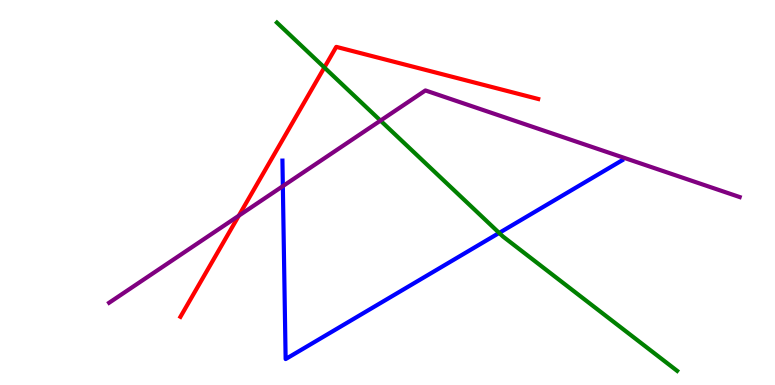[{'lines': ['blue', 'red'], 'intersections': []}, {'lines': ['green', 'red'], 'intersections': [{'x': 4.19, 'y': 8.25}]}, {'lines': ['purple', 'red'], 'intersections': [{'x': 3.08, 'y': 4.4}]}, {'lines': ['blue', 'green'], 'intersections': [{'x': 6.44, 'y': 3.95}]}, {'lines': ['blue', 'purple'], 'intersections': [{'x': 3.65, 'y': 5.16}]}, {'lines': ['green', 'purple'], 'intersections': [{'x': 4.91, 'y': 6.87}]}]